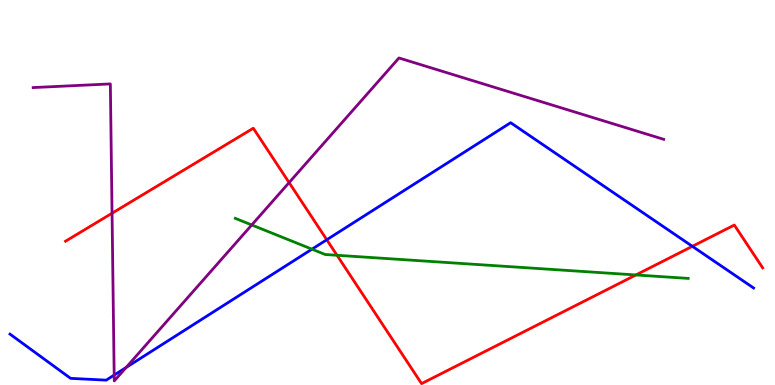[{'lines': ['blue', 'red'], 'intersections': [{'x': 4.22, 'y': 3.77}, {'x': 8.93, 'y': 3.6}]}, {'lines': ['green', 'red'], 'intersections': [{'x': 4.35, 'y': 3.37}, {'x': 8.21, 'y': 2.86}]}, {'lines': ['purple', 'red'], 'intersections': [{'x': 1.45, 'y': 4.46}, {'x': 3.73, 'y': 5.26}]}, {'lines': ['blue', 'green'], 'intersections': [{'x': 4.03, 'y': 3.53}]}, {'lines': ['blue', 'purple'], 'intersections': [{'x': 1.47, 'y': 0.258}, {'x': 1.63, 'y': 0.455}]}, {'lines': ['green', 'purple'], 'intersections': [{'x': 3.25, 'y': 4.16}]}]